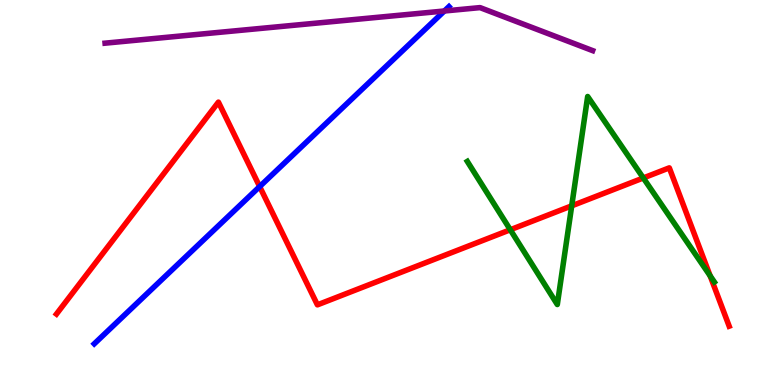[{'lines': ['blue', 'red'], 'intersections': [{'x': 3.35, 'y': 5.15}]}, {'lines': ['green', 'red'], 'intersections': [{'x': 6.58, 'y': 4.03}, {'x': 7.38, 'y': 4.65}, {'x': 8.3, 'y': 5.38}, {'x': 9.16, 'y': 2.84}]}, {'lines': ['purple', 'red'], 'intersections': []}, {'lines': ['blue', 'green'], 'intersections': []}, {'lines': ['blue', 'purple'], 'intersections': [{'x': 5.73, 'y': 9.71}]}, {'lines': ['green', 'purple'], 'intersections': []}]